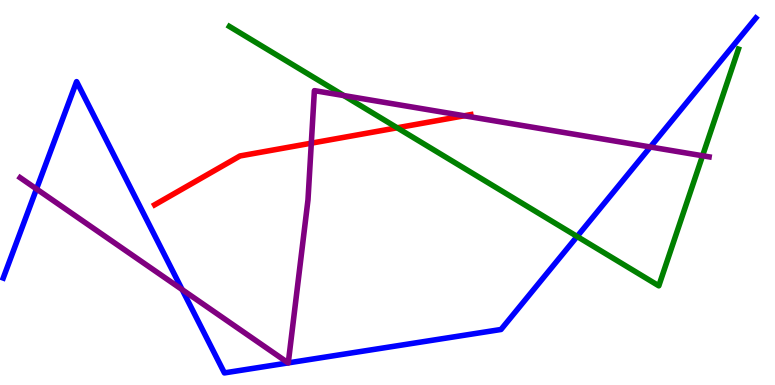[{'lines': ['blue', 'red'], 'intersections': []}, {'lines': ['green', 'red'], 'intersections': [{'x': 5.12, 'y': 6.68}]}, {'lines': ['purple', 'red'], 'intersections': [{'x': 4.02, 'y': 6.28}, {'x': 5.99, 'y': 6.99}]}, {'lines': ['blue', 'green'], 'intersections': [{'x': 7.45, 'y': 3.86}]}, {'lines': ['blue', 'purple'], 'intersections': [{'x': 0.471, 'y': 5.09}, {'x': 2.35, 'y': 2.48}, {'x': 3.72, 'y': 0.574}, {'x': 3.72, 'y': 0.575}, {'x': 8.39, 'y': 6.18}]}, {'lines': ['green', 'purple'], 'intersections': [{'x': 4.44, 'y': 7.52}, {'x': 9.07, 'y': 5.95}]}]